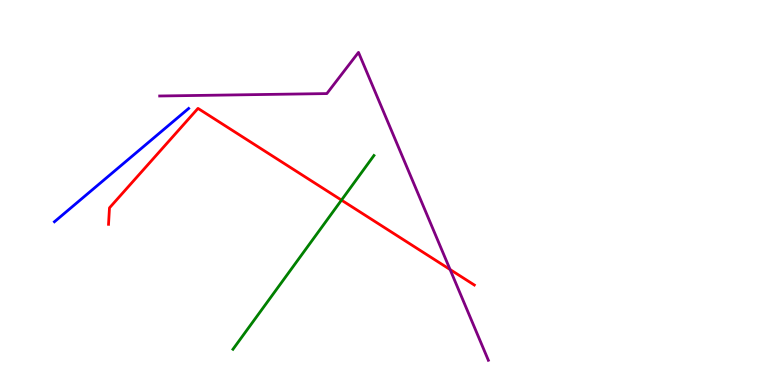[{'lines': ['blue', 'red'], 'intersections': []}, {'lines': ['green', 'red'], 'intersections': [{'x': 4.41, 'y': 4.8}]}, {'lines': ['purple', 'red'], 'intersections': [{'x': 5.81, 'y': 3.0}]}, {'lines': ['blue', 'green'], 'intersections': []}, {'lines': ['blue', 'purple'], 'intersections': []}, {'lines': ['green', 'purple'], 'intersections': []}]